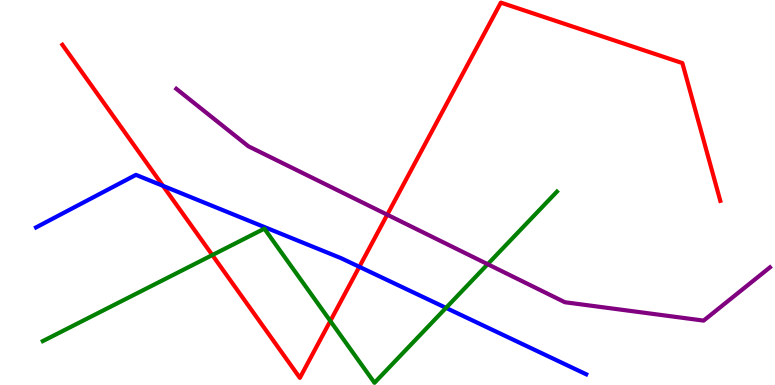[{'lines': ['blue', 'red'], 'intersections': [{'x': 2.1, 'y': 5.17}, {'x': 4.64, 'y': 3.07}]}, {'lines': ['green', 'red'], 'intersections': [{'x': 2.74, 'y': 3.38}, {'x': 4.26, 'y': 1.66}]}, {'lines': ['purple', 'red'], 'intersections': [{'x': 5.0, 'y': 4.42}]}, {'lines': ['blue', 'green'], 'intersections': [{'x': 5.75, 'y': 2.0}]}, {'lines': ['blue', 'purple'], 'intersections': []}, {'lines': ['green', 'purple'], 'intersections': [{'x': 6.29, 'y': 3.14}]}]